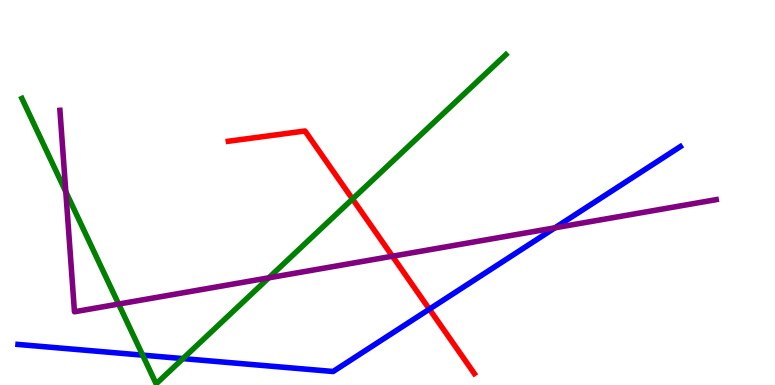[{'lines': ['blue', 'red'], 'intersections': [{'x': 5.54, 'y': 1.97}]}, {'lines': ['green', 'red'], 'intersections': [{'x': 4.55, 'y': 4.83}]}, {'lines': ['purple', 'red'], 'intersections': [{'x': 5.06, 'y': 3.35}]}, {'lines': ['blue', 'green'], 'intersections': [{'x': 1.84, 'y': 0.775}, {'x': 2.36, 'y': 0.686}]}, {'lines': ['blue', 'purple'], 'intersections': [{'x': 7.16, 'y': 4.08}]}, {'lines': ['green', 'purple'], 'intersections': [{'x': 0.849, 'y': 5.02}, {'x': 1.53, 'y': 2.1}, {'x': 3.47, 'y': 2.78}]}]